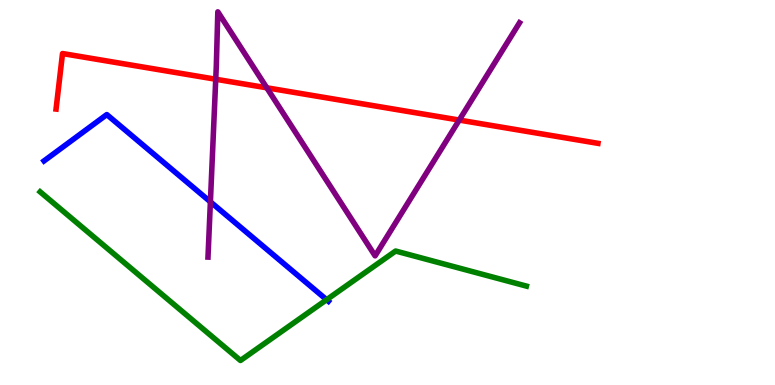[{'lines': ['blue', 'red'], 'intersections': []}, {'lines': ['green', 'red'], 'intersections': []}, {'lines': ['purple', 'red'], 'intersections': [{'x': 2.78, 'y': 7.94}, {'x': 3.44, 'y': 7.72}, {'x': 5.93, 'y': 6.88}]}, {'lines': ['blue', 'green'], 'intersections': [{'x': 4.21, 'y': 2.22}]}, {'lines': ['blue', 'purple'], 'intersections': [{'x': 2.71, 'y': 4.76}]}, {'lines': ['green', 'purple'], 'intersections': []}]